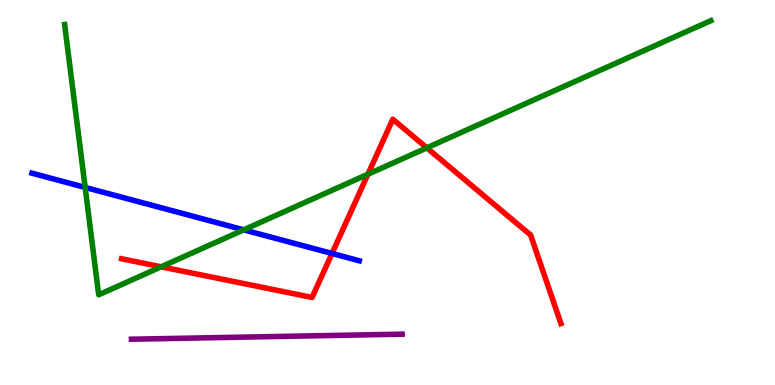[{'lines': ['blue', 'red'], 'intersections': [{'x': 4.28, 'y': 3.42}]}, {'lines': ['green', 'red'], 'intersections': [{'x': 2.08, 'y': 3.07}, {'x': 4.75, 'y': 5.47}, {'x': 5.51, 'y': 6.16}]}, {'lines': ['purple', 'red'], 'intersections': []}, {'lines': ['blue', 'green'], 'intersections': [{'x': 1.1, 'y': 5.13}, {'x': 3.14, 'y': 4.03}]}, {'lines': ['blue', 'purple'], 'intersections': []}, {'lines': ['green', 'purple'], 'intersections': []}]